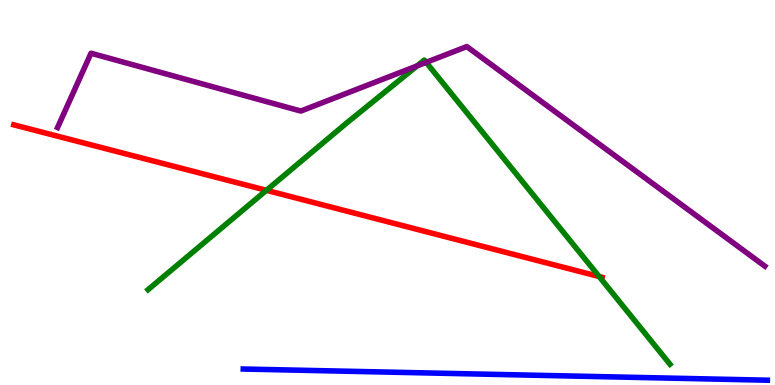[{'lines': ['blue', 'red'], 'intersections': []}, {'lines': ['green', 'red'], 'intersections': [{'x': 3.44, 'y': 5.06}, {'x': 7.73, 'y': 2.82}]}, {'lines': ['purple', 'red'], 'intersections': []}, {'lines': ['blue', 'green'], 'intersections': []}, {'lines': ['blue', 'purple'], 'intersections': []}, {'lines': ['green', 'purple'], 'intersections': [{'x': 5.38, 'y': 8.29}, {'x': 5.5, 'y': 8.38}]}]